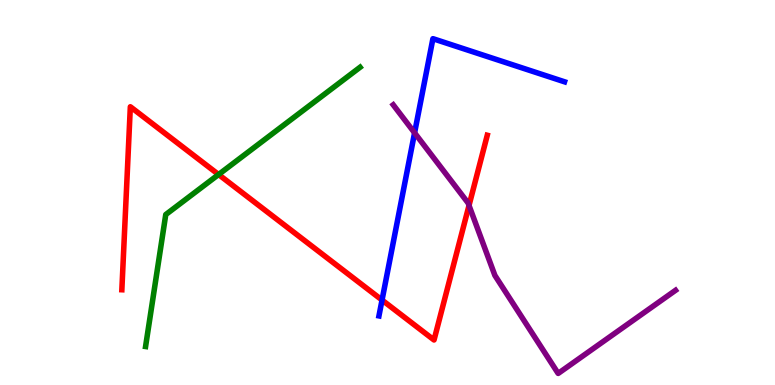[{'lines': ['blue', 'red'], 'intersections': [{'x': 4.93, 'y': 2.21}]}, {'lines': ['green', 'red'], 'intersections': [{'x': 2.82, 'y': 5.47}]}, {'lines': ['purple', 'red'], 'intersections': [{'x': 6.05, 'y': 4.66}]}, {'lines': ['blue', 'green'], 'intersections': []}, {'lines': ['blue', 'purple'], 'intersections': [{'x': 5.35, 'y': 6.55}]}, {'lines': ['green', 'purple'], 'intersections': []}]